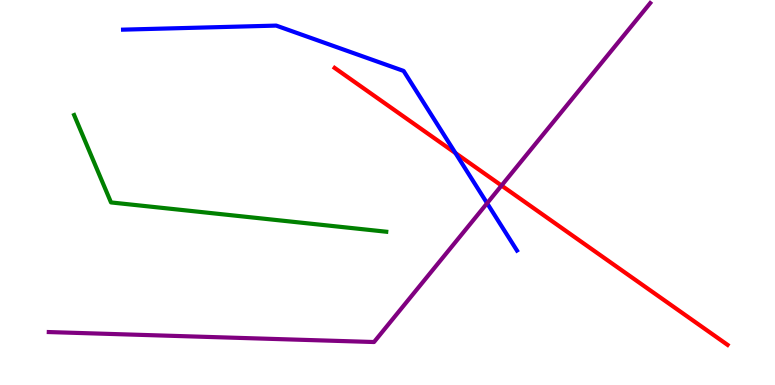[{'lines': ['blue', 'red'], 'intersections': [{'x': 5.88, 'y': 6.02}]}, {'lines': ['green', 'red'], 'intersections': []}, {'lines': ['purple', 'red'], 'intersections': [{'x': 6.47, 'y': 5.18}]}, {'lines': ['blue', 'green'], 'intersections': []}, {'lines': ['blue', 'purple'], 'intersections': [{'x': 6.29, 'y': 4.72}]}, {'lines': ['green', 'purple'], 'intersections': []}]